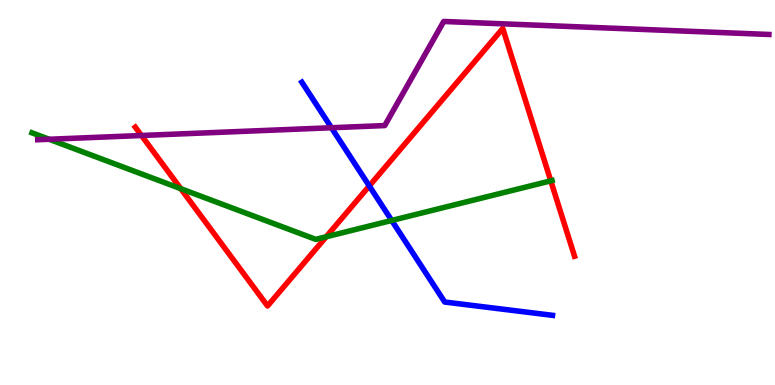[{'lines': ['blue', 'red'], 'intersections': [{'x': 4.76, 'y': 5.17}]}, {'lines': ['green', 'red'], 'intersections': [{'x': 2.33, 'y': 5.1}, {'x': 4.21, 'y': 3.85}, {'x': 7.11, 'y': 5.3}]}, {'lines': ['purple', 'red'], 'intersections': [{'x': 1.83, 'y': 6.48}]}, {'lines': ['blue', 'green'], 'intersections': [{'x': 5.05, 'y': 4.27}]}, {'lines': ['blue', 'purple'], 'intersections': [{'x': 4.28, 'y': 6.68}]}, {'lines': ['green', 'purple'], 'intersections': [{'x': 0.634, 'y': 6.38}]}]